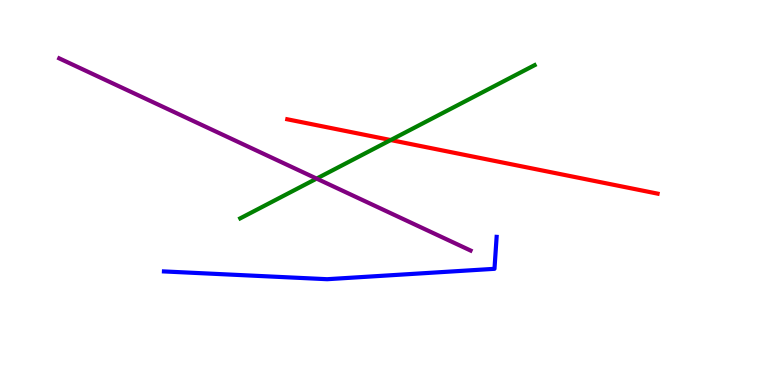[{'lines': ['blue', 'red'], 'intersections': []}, {'lines': ['green', 'red'], 'intersections': [{'x': 5.04, 'y': 6.36}]}, {'lines': ['purple', 'red'], 'intersections': []}, {'lines': ['blue', 'green'], 'intersections': []}, {'lines': ['blue', 'purple'], 'intersections': []}, {'lines': ['green', 'purple'], 'intersections': [{'x': 4.09, 'y': 5.36}]}]